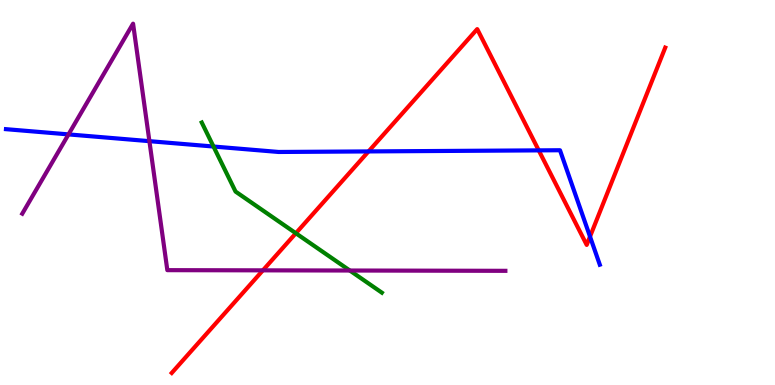[{'lines': ['blue', 'red'], 'intersections': [{'x': 4.76, 'y': 6.07}, {'x': 6.95, 'y': 6.09}, {'x': 7.61, 'y': 3.85}]}, {'lines': ['green', 'red'], 'intersections': [{'x': 3.82, 'y': 3.94}]}, {'lines': ['purple', 'red'], 'intersections': [{'x': 3.39, 'y': 2.98}]}, {'lines': ['blue', 'green'], 'intersections': [{'x': 2.75, 'y': 6.19}]}, {'lines': ['blue', 'purple'], 'intersections': [{'x': 0.884, 'y': 6.51}, {'x': 1.93, 'y': 6.33}]}, {'lines': ['green', 'purple'], 'intersections': [{'x': 4.51, 'y': 2.97}]}]